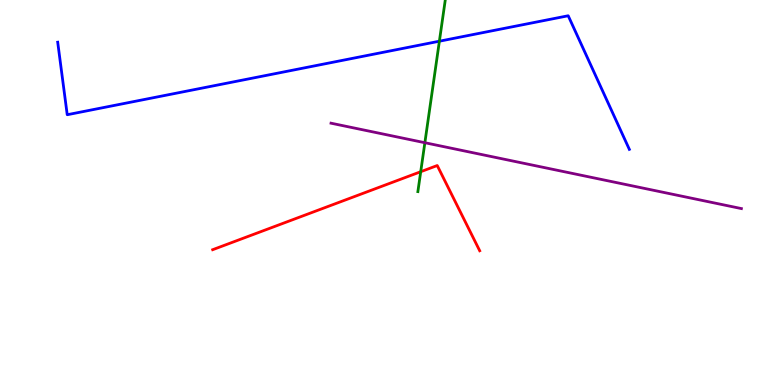[{'lines': ['blue', 'red'], 'intersections': []}, {'lines': ['green', 'red'], 'intersections': [{'x': 5.43, 'y': 5.54}]}, {'lines': ['purple', 'red'], 'intersections': []}, {'lines': ['blue', 'green'], 'intersections': [{'x': 5.67, 'y': 8.93}]}, {'lines': ['blue', 'purple'], 'intersections': []}, {'lines': ['green', 'purple'], 'intersections': [{'x': 5.48, 'y': 6.29}]}]